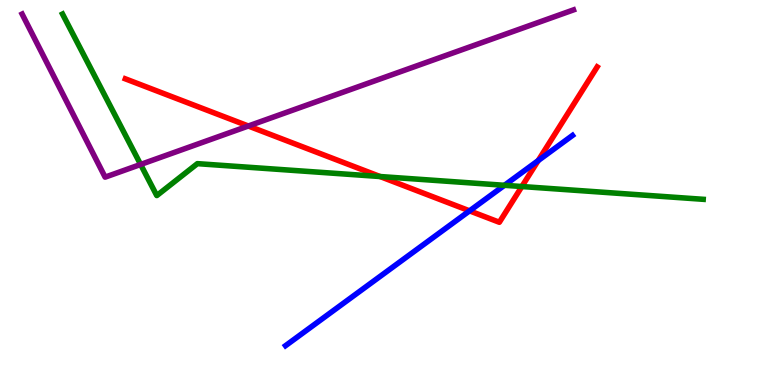[{'lines': ['blue', 'red'], 'intersections': [{'x': 6.06, 'y': 4.52}, {'x': 6.94, 'y': 5.83}]}, {'lines': ['green', 'red'], 'intersections': [{'x': 4.9, 'y': 5.41}, {'x': 6.73, 'y': 5.16}]}, {'lines': ['purple', 'red'], 'intersections': [{'x': 3.2, 'y': 6.73}]}, {'lines': ['blue', 'green'], 'intersections': [{'x': 6.51, 'y': 5.19}]}, {'lines': ['blue', 'purple'], 'intersections': []}, {'lines': ['green', 'purple'], 'intersections': [{'x': 1.81, 'y': 5.73}]}]